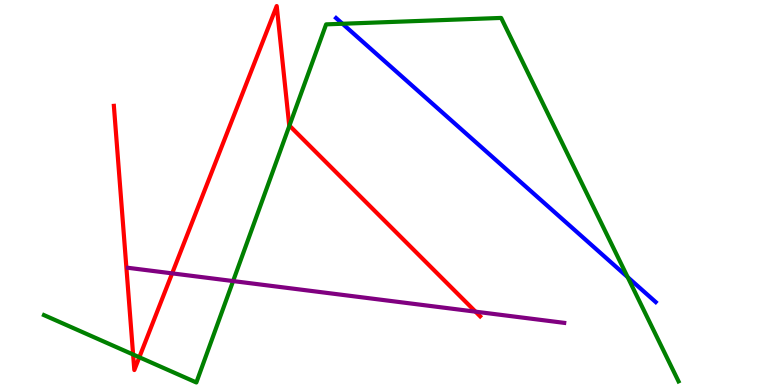[{'lines': ['blue', 'red'], 'intersections': []}, {'lines': ['green', 'red'], 'intersections': [{'x': 1.72, 'y': 0.792}, {'x': 1.8, 'y': 0.72}, {'x': 3.73, 'y': 6.74}]}, {'lines': ['purple', 'red'], 'intersections': [{'x': 2.22, 'y': 2.9}, {'x': 6.14, 'y': 1.9}]}, {'lines': ['blue', 'green'], 'intersections': [{'x': 4.42, 'y': 9.38}, {'x': 8.1, 'y': 2.8}]}, {'lines': ['blue', 'purple'], 'intersections': []}, {'lines': ['green', 'purple'], 'intersections': [{'x': 3.01, 'y': 2.7}]}]